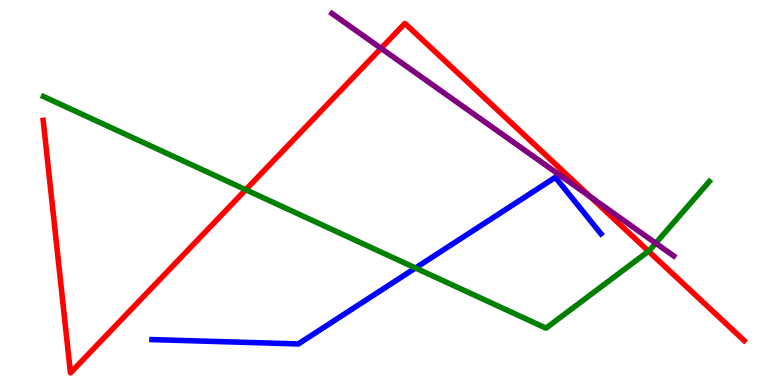[{'lines': ['blue', 'red'], 'intersections': []}, {'lines': ['green', 'red'], 'intersections': [{'x': 3.17, 'y': 5.07}, {'x': 8.37, 'y': 3.47}]}, {'lines': ['purple', 'red'], 'intersections': [{'x': 4.92, 'y': 8.74}, {'x': 7.62, 'y': 4.89}]}, {'lines': ['blue', 'green'], 'intersections': [{'x': 5.36, 'y': 3.04}]}, {'lines': ['blue', 'purple'], 'intersections': []}, {'lines': ['green', 'purple'], 'intersections': [{'x': 8.46, 'y': 3.68}]}]